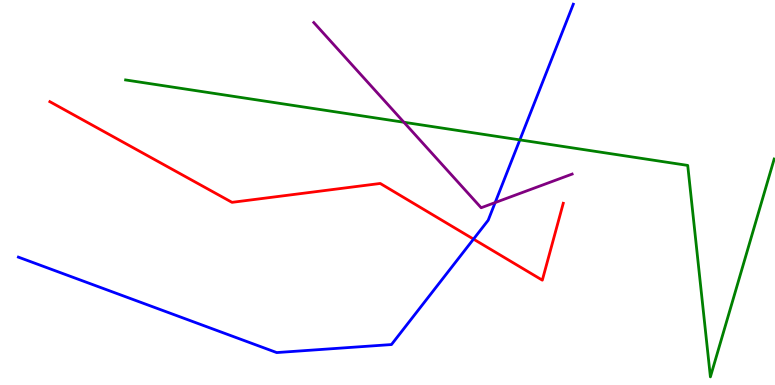[{'lines': ['blue', 'red'], 'intersections': [{'x': 6.11, 'y': 3.79}]}, {'lines': ['green', 'red'], 'intersections': []}, {'lines': ['purple', 'red'], 'intersections': []}, {'lines': ['blue', 'green'], 'intersections': [{'x': 6.71, 'y': 6.37}]}, {'lines': ['blue', 'purple'], 'intersections': [{'x': 6.39, 'y': 4.74}]}, {'lines': ['green', 'purple'], 'intersections': [{'x': 5.21, 'y': 6.82}]}]